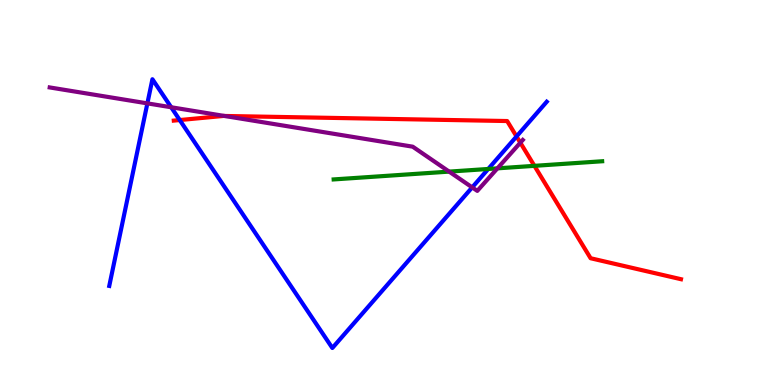[{'lines': ['blue', 'red'], 'intersections': [{'x': 2.32, 'y': 6.88}, {'x': 6.66, 'y': 6.46}]}, {'lines': ['green', 'red'], 'intersections': [{'x': 6.9, 'y': 5.69}]}, {'lines': ['purple', 'red'], 'intersections': [{'x': 2.9, 'y': 6.99}, {'x': 6.71, 'y': 6.29}]}, {'lines': ['blue', 'green'], 'intersections': [{'x': 6.3, 'y': 5.61}]}, {'lines': ['blue', 'purple'], 'intersections': [{'x': 1.9, 'y': 7.31}, {'x': 2.21, 'y': 7.21}, {'x': 6.09, 'y': 5.13}]}, {'lines': ['green', 'purple'], 'intersections': [{'x': 5.8, 'y': 5.54}, {'x': 6.42, 'y': 5.63}]}]